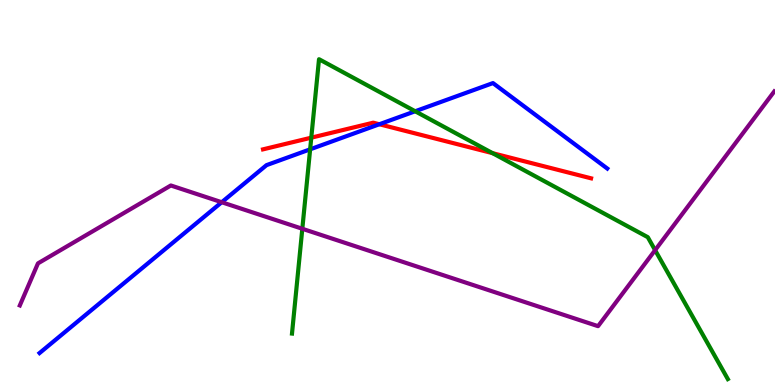[{'lines': ['blue', 'red'], 'intersections': [{'x': 4.89, 'y': 6.77}]}, {'lines': ['green', 'red'], 'intersections': [{'x': 4.02, 'y': 6.42}, {'x': 6.36, 'y': 6.02}]}, {'lines': ['purple', 'red'], 'intersections': []}, {'lines': ['blue', 'green'], 'intersections': [{'x': 4.0, 'y': 6.12}, {'x': 5.36, 'y': 7.11}]}, {'lines': ['blue', 'purple'], 'intersections': [{'x': 2.86, 'y': 4.75}]}, {'lines': ['green', 'purple'], 'intersections': [{'x': 3.9, 'y': 4.06}, {'x': 8.45, 'y': 3.5}]}]